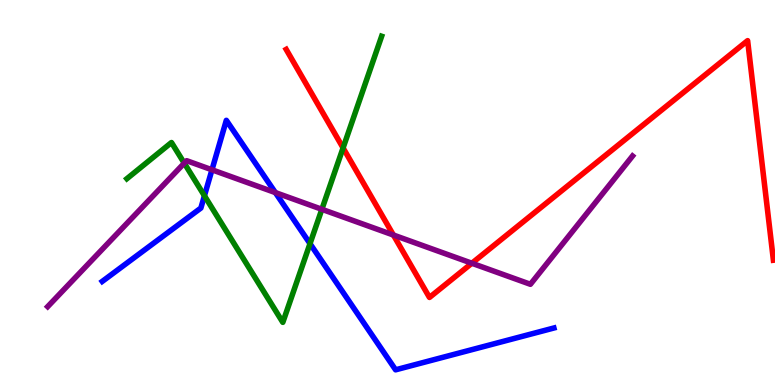[{'lines': ['blue', 'red'], 'intersections': []}, {'lines': ['green', 'red'], 'intersections': [{'x': 4.43, 'y': 6.16}]}, {'lines': ['purple', 'red'], 'intersections': [{'x': 5.08, 'y': 3.9}, {'x': 6.09, 'y': 3.16}]}, {'lines': ['blue', 'green'], 'intersections': [{'x': 2.64, 'y': 4.92}, {'x': 4.0, 'y': 3.67}]}, {'lines': ['blue', 'purple'], 'intersections': [{'x': 2.74, 'y': 5.59}, {'x': 3.55, 'y': 5.0}]}, {'lines': ['green', 'purple'], 'intersections': [{'x': 2.38, 'y': 5.76}, {'x': 4.15, 'y': 4.56}]}]